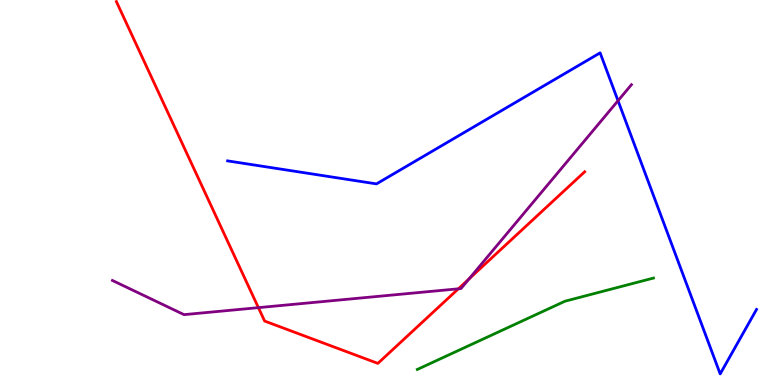[{'lines': ['blue', 'red'], 'intersections': []}, {'lines': ['green', 'red'], 'intersections': []}, {'lines': ['purple', 'red'], 'intersections': [{'x': 3.33, 'y': 2.01}, {'x': 5.91, 'y': 2.5}, {'x': 6.05, 'y': 2.76}]}, {'lines': ['blue', 'green'], 'intersections': []}, {'lines': ['blue', 'purple'], 'intersections': [{'x': 7.97, 'y': 7.38}]}, {'lines': ['green', 'purple'], 'intersections': []}]